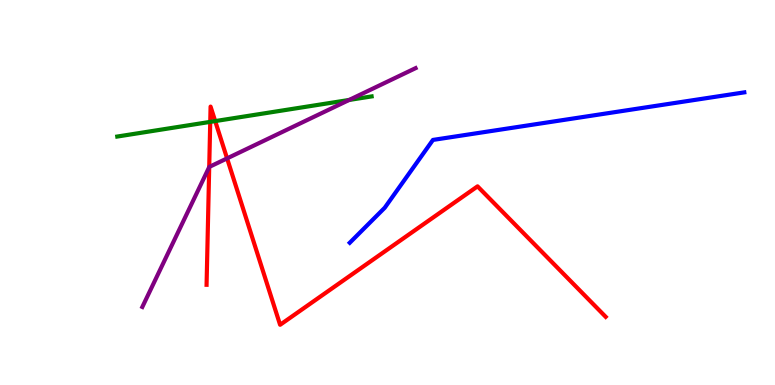[{'lines': ['blue', 'red'], 'intersections': []}, {'lines': ['green', 'red'], 'intersections': [{'x': 2.71, 'y': 6.83}, {'x': 2.78, 'y': 6.85}]}, {'lines': ['purple', 'red'], 'intersections': [{'x': 2.7, 'y': 5.66}, {'x': 2.93, 'y': 5.89}]}, {'lines': ['blue', 'green'], 'intersections': []}, {'lines': ['blue', 'purple'], 'intersections': []}, {'lines': ['green', 'purple'], 'intersections': [{'x': 4.5, 'y': 7.4}]}]